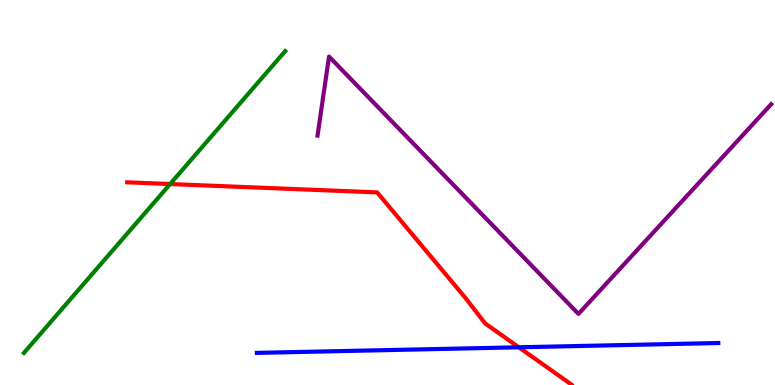[{'lines': ['blue', 'red'], 'intersections': [{'x': 6.69, 'y': 0.979}]}, {'lines': ['green', 'red'], 'intersections': [{'x': 2.2, 'y': 5.22}]}, {'lines': ['purple', 'red'], 'intersections': []}, {'lines': ['blue', 'green'], 'intersections': []}, {'lines': ['blue', 'purple'], 'intersections': []}, {'lines': ['green', 'purple'], 'intersections': []}]